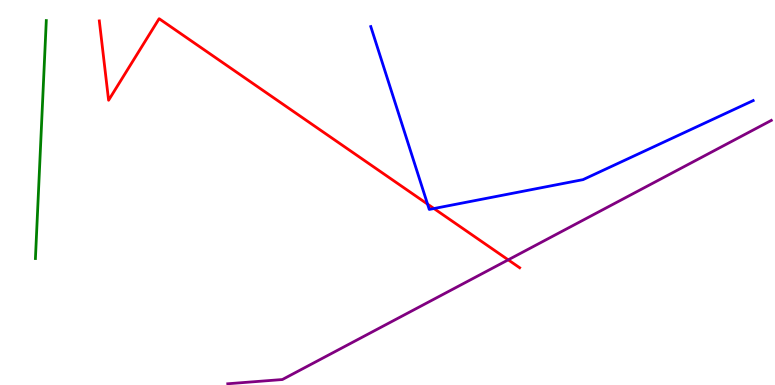[{'lines': ['blue', 'red'], 'intersections': [{'x': 5.52, 'y': 4.7}, {'x': 5.6, 'y': 4.58}]}, {'lines': ['green', 'red'], 'intersections': []}, {'lines': ['purple', 'red'], 'intersections': [{'x': 6.56, 'y': 3.25}]}, {'lines': ['blue', 'green'], 'intersections': []}, {'lines': ['blue', 'purple'], 'intersections': []}, {'lines': ['green', 'purple'], 'intersections': []}]